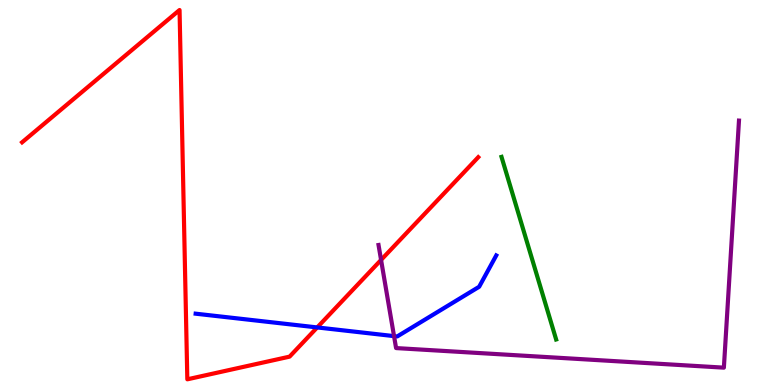[{'lines': ['blue', 'red'], 'intersections': [{'x': 4.09, 'y': 1.5}]}, {'lines': ['green', 'red'], 'intersections': []}, {'lines': ['purple', 'red'], 'intersections': [{'x': 4.92, 'y': 3.25}]}, {'lines': ['blue', 'green'], 'intersections': []}, {'lines': ['blue', 'purple'], 'intersections': [{'x': 5.08, 'y': 1.27}]}, {'lines': ['green', 'purple'], 'intersections': []}]